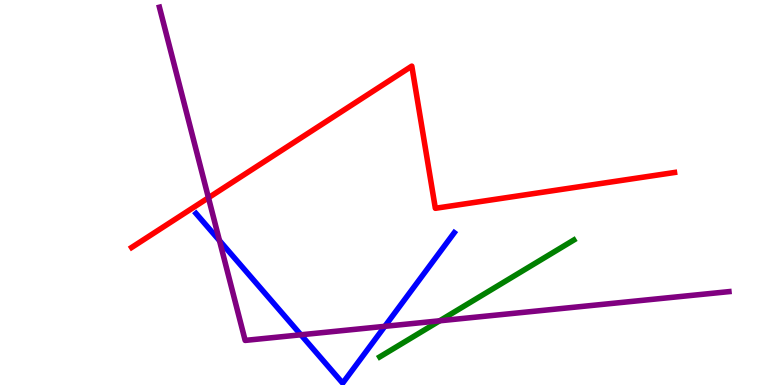[{'lines': ['blue', 'red'], 'intersections': []}, {'lines': ['green', 'red'], 'intersections': []}, {'lines': ['purple', 'red'], 'intersections': [{'x': 2.69, 'y': 4.86}]}, {'lines': ['blue', 'green'], 'intersections': []}, {'lines': ['blue', 'purple'], 'intersections': [{'x': 2.83, 'y': 3.75}, {'x': 3.88, 'y': 1.3}, {'x': 4.97, 'y': 1.52}]}, {'lines': ['green', 'purple'], 'intersections': [{'x': 5.67, 'y': 1.67}]}]